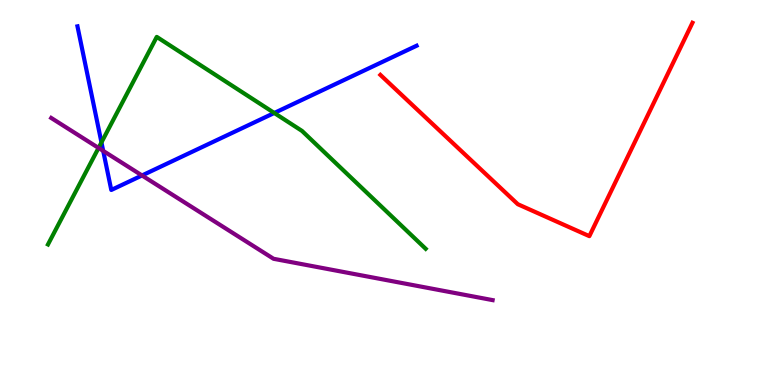[{'lines': ['blue', 'red'], 'intersections': []}, {'lines': ['green', 'red'], 'intersections': []}, {'lines': ['purple', 'red'], 'intersections': []}, {'lines': ['blue', 'green'], 'intersections': [{'x': 1.31, 'y': 6.3}, {'x': 3.54, 'y': 7.07}]}, {'lines': ['blue', 'purple'], 'intersections': [{'x': 1.33, 'y': 6.08}, {'x': 1.83, 'y': 5.44}]}, {'lines': ['green', 'purple'], 'intersections': [{'x': 1.27, 'y': 6.16}]}]